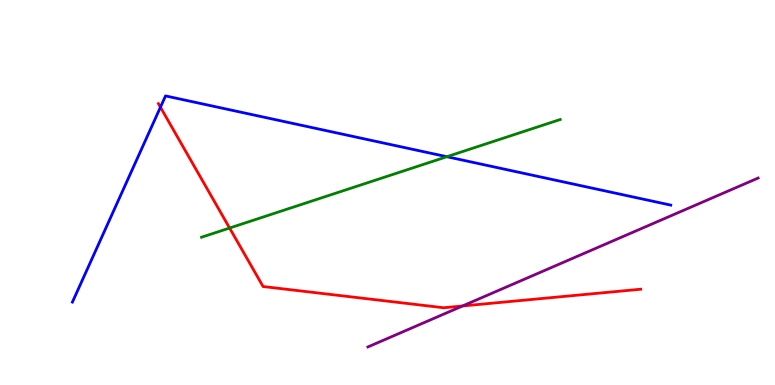[{'lines': ['blue', 'red'], 'intersections': [{'x': 2.07, 'y': 7.22}]}, {'lines': ['green', 'red'], 'intersections': [{'x': 2.96, 'y': 4.08}]}, {'lines': ['purple', 'red'], 'intersections': [{'x': 5.97, 'y': 2.05}]}, {'lines': ['blue', 'green'], 'intersections': [{'x': 5.77, 'y': 5.93}]}, {'lines': ['blue', 'purple'], 'intersections': []}, {'lines': ['green', 'purple'], 'intersections': []}]